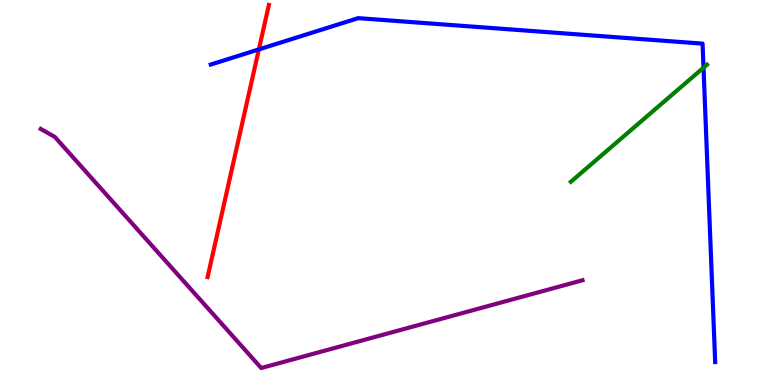[{'lines': ['blue', 'red'], 'intersections': [{'x': 3.34, 'y': 8.72}]}, {'lines': ['green', 'red'], 'intersections': []}, {'lines': ['purple', 'red'], 'intersections': []}, {'lines': ['blue', 'green'], 'intersections': [{'x': 9.08, 'y': 8.24}]}, {'lines': ['blue', 'purple'], 'intersections': []}, {'lines': ['green', 'purple'], 'intersections': []}]